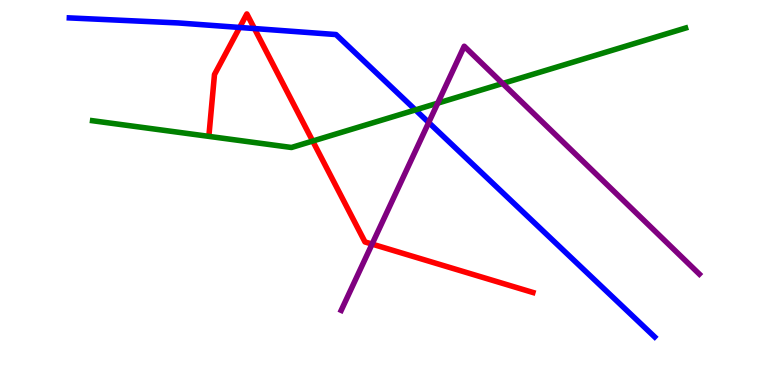[{'lines': ['blue', 'red'], 'intersections': [{'x': 3.09, 'y': 9.29}, {'x': 3.28, 'y': 9.26}]}, {'lines': ['green', 'red'], 'intersections': [{'x': 4.03, 'y': 6.34}]}, {'lines': ['purple', 'red'], 'intersections': [{'x': 4.8, 'y': 3.66}]}, {'lines': ['blue', 'green'], 'intersections': [{'x': 5.36, 'y': 7.15}]}, {'lines': ['blue', 'purple'], 'intersections': [{'x': 5.53, 'y': 6.82}]}, {'lines': ['green', 'purple'], 'intersections': [{'x': 5.65, 'y': 7.32}, {'x': 6.49, 'y': 7.83}]}]